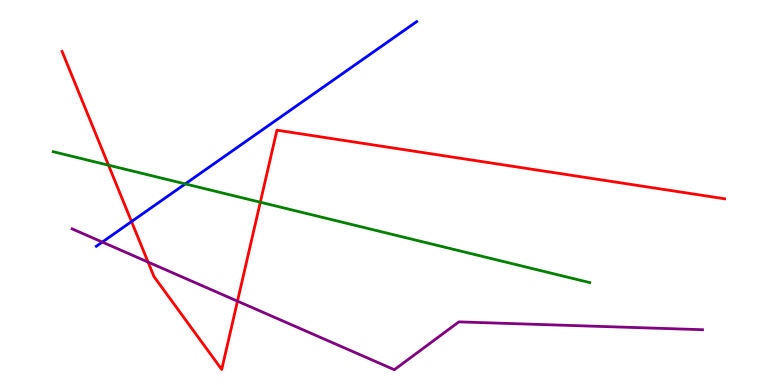[{'lines': ['blue', 'red'], 'intersections': [{'x': 1.7, 'y': 4.24}]}, {'lines': ['green', 'red'], 'intersections': [{'x': 1.4, 'y': 5.71}, {'x': 3.36, 'y': 4.75}]}, {'lines': ['purple', 'red'], 'intersections': [{'x': 1.91, 'y': 3.19}, {'x': 3.06, 'y': 2.18}]}, {'lines': ['blue', 'green'], 'intersections': [{'x': 2.39, 'y': 5.22}]}, {'lines': ['blue', 'purple'], 'intersections': [{'x': 1.32, 'y': 3.71}]}, {'lines': ['green', 'purple'], 'intersections': []}]